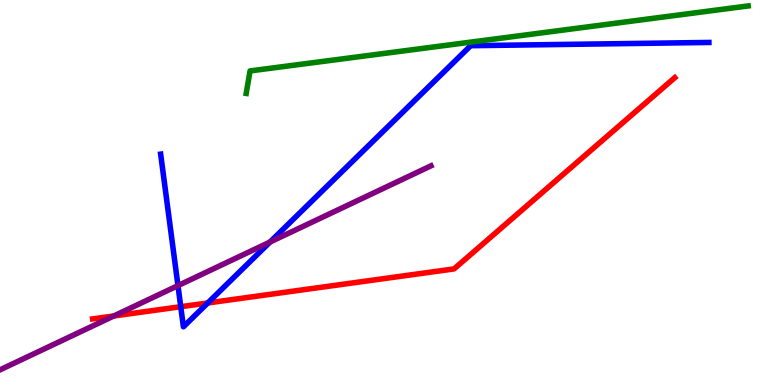[{'lines': ['blue', 'red'], 'intersections': [{'x': 2.33, 'y': 2.03}, {'x': 2.68, 'y': 2.13}]}, {'lines': ['green', 'red'], 'intersections': []}, {'lines': ['purple', 'red'], 'intersections': [{'x': 1.47, 'y': 1.79}]}, {'lines': ['blue', 'green'], 'intersections': []}, {'lines': ['blue', 'purple'], 'intersections': [{'x': 2.3, 'y': 2.58}, {'x': 3.48, 'y': 3.71}]}, {'lines': ['green', 'purple'], 'intersections': []}]